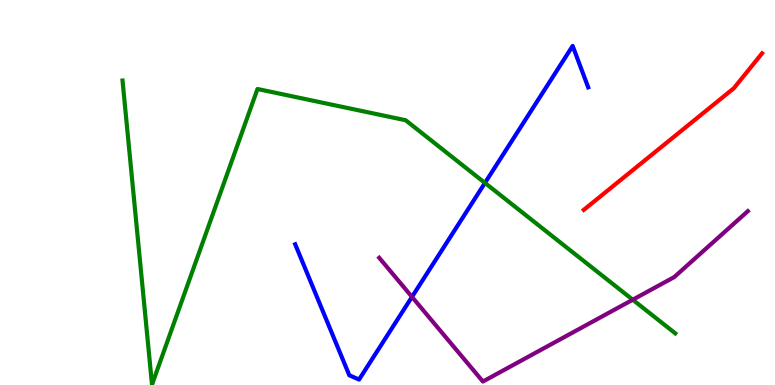[{'lines': ['blue', 'red'], 'intersections': []}, {'lines': ['green', 'red'], 'intersections': []}, {'lines': ['purple', 'red'], 'intersections': []}, {'lines': ['blue', 'green'], 'intersections': [{'x': 6.26, 'y': 5.25}]}, {'lines': ['blue', 'purple'], 'intersections': [{'x': 5.32, 'y': 2.29}]}, {'lines': ['green', 'purple'], 'intersections': [{'x': 8.16, 'y': 2.21}]}]